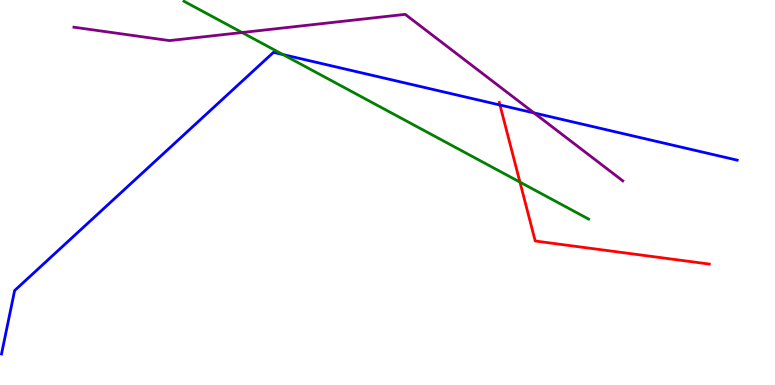[{'lines': ['blue', 'red'], 'intersections': [{'x': 6.45, 'y': 7.27}]}, {'lines': ['green', 'red'], 'intersections': [{'x': 6.71, 'y': 5.27}]}, {'lines': ['purple', 'red'], 'intersections': []}, {'lines': ['blue', 'green'], 'intersections': [{'x': 3.65, 'y': 8.58}]}, {'lines': ['blue', 'purple'], 'intersections': [{'x': 6.89, 'y': 7.07}]}, {'lines': ['green', 'purple'], 'intersections': [{'x': 3.12, 'y': 9.16}]}]